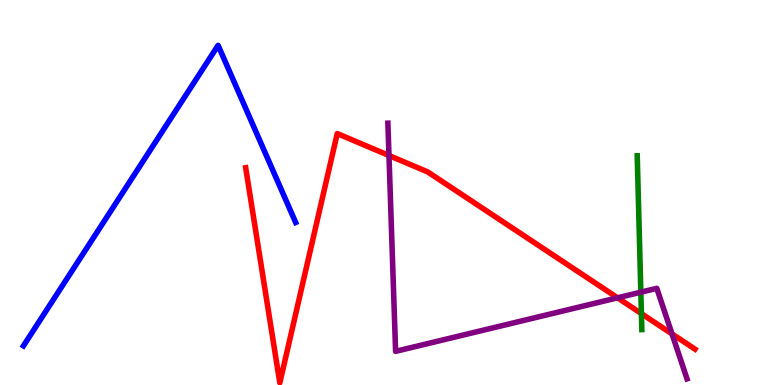[{'lines': ['blue', 'red'], 'intersections': []}, {'lines': ['green', 'red'], 'intersections': [{'x': 8.28, 'y': 1.85}]}, {'lines': ['purple', 'red'], 'intersections': [{'x': 5.02, 'y': 5.96}, {'x': 7.97, 'y': 2.26}, {'x': 8.67, 'y': 1.33}]}, {'lines': ['blue', 'green'], 'intersections': []}, {'lines': ['blue', 'purple'], 'intersections': []}, {'lines': ['green', 'purple'], 'intersections': [{'x': 8.27, 'y': 2.41}]}]